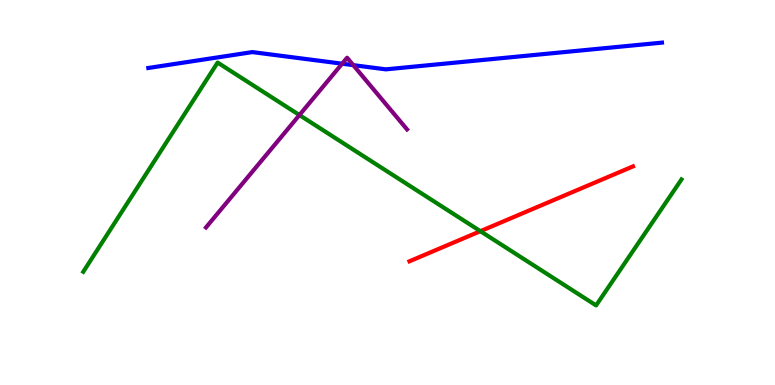[{'lines': ['blue', 'red'], 'intersections': []}, {'lines': ['green', 'red'], 'intersections': [{'x': 6.2, 'y': 4.0}]}, {'lines': ['purple', 'red'], 'intersections': []}, {'lines': ['blue', 'green'], 'intersections': []}, {'lines': ['blue', 'purple'], 'intersections': [{'x': 4.41, 'y': 8.35}, {'x': 4.56, 'y': 8.31}]}, {'lines': ['green', 'purple'], 'intersections': [{'x': 3.86, 'y': 7.01}]}]